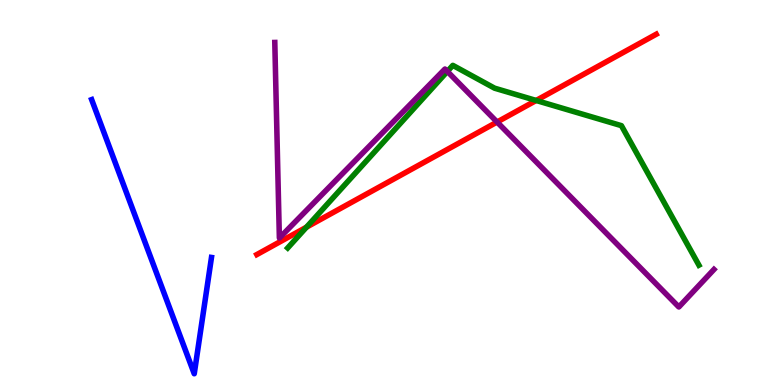[{'lines': ['blue', 'red'], 'intersections': []}, {'lines': ['green', 'red'], 'intersections': [{'x': 3.95, 'y': 4.1}, {'x': 6.92, 'y': 7.39}]}, {'lines': ['purple', 'red'], 'intersections': [{'x': 6.41, 'y': 6.83}]}, {'lines': ['blue', 'green'], 'intersections': []}, {'lines': ['blue', 'purple'], 'intersections': []}, {'lines': ['green', 'purple'], 'intersections': [{'x': 5.77, 'y': 8.14}]}]